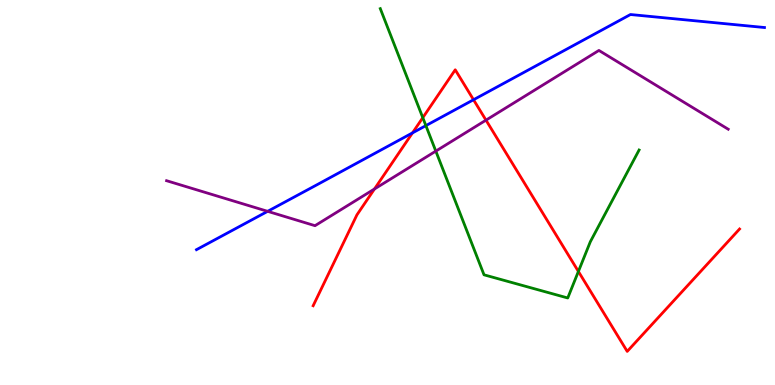[{'lines': ['blue', 'red'], 'intersections': [{'x': 5.32, 'y': 6.55}, {'x': 6.11, 'y': 7.41}]}, {'lines': ['green', 'red'], 'intersections': [{'x': 5.46, 'y': 6.94}, {'x': 7.46, 'y': 2.95}]}, {'lines': ['purple', 'red'], 'intersections': [{'x': 4.83, 'y': 5.09}, {'x': 6.27, 'y': 6.88}]}, {'lines': ['blue', 'green'], 'intersections': [{'x': 5.5, 'y': 6.74}]}, {'lines': ['blue', 'purple'], 'intersections': [{'x': 3.45, 'y': 4.51}]}, {'lines': ['green', 'purple'], 'intersections': [{'x': 5.62, 'y': 6.07}]}]